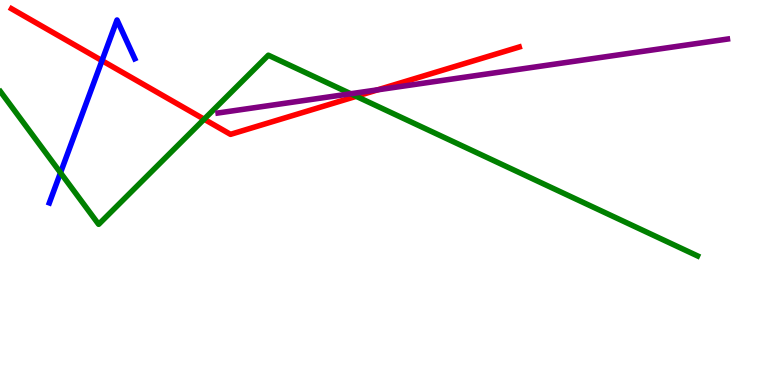[{'lines': ['blue', 'red'], 'intersections': [{'x': 1.32, 'y': 8.43}]}, {'lines': ['green', 'red'], 'intersections': [{'x': 2.63, 'y': 6.9}, {'x': 4.6, 'y': 7.5}]}, {'lines': ['purple', 'red'], 'intersections': [{'x': 4.87, 'y': 7.67}]}, {'lines': ['blue', 'green'], 'intersections': [{'x': 0.781, 'y': 5.51}]}, {'lines': ['blue', 'purple'], 'intersections': []}, {'lines': ['green', 'purple'], 'intersections': [{'x': 4.53, 'y': 7.57}]}]